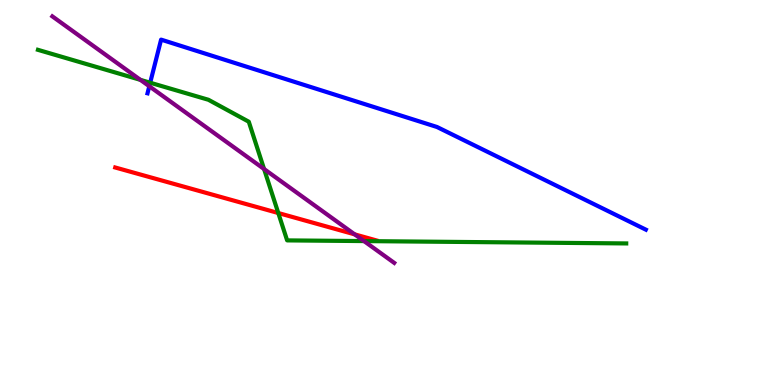[{'lines': ['blue', 'red'], 'intersections': []}, {'lines': ['green', 'red'], 'intersections': [{'x': 3.59, 'y': 4.47}]}, {'lines': ['purple', 'red'], 'intersections': [{'x': 4.58, 'y': 3.91}]}, {'lines': ['blue', 'green'], 'intersections': [{'x': 1.94, 'y': 7.85}]}, {'lines': ['blue', 'purple'], 'intersections': [{'x': 1.93, 'y': 7.76}]}, {'lines': ['green', 'purple'], 'intersections': [{'x': 1.81, 'y': 7.93}, {'x': 3.41, 'y': 5.61}, {'x': 4.7, 'y': 3.74}]}]